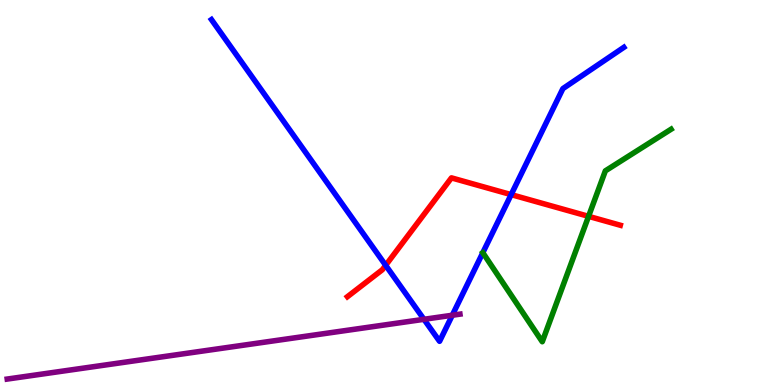[{'lines': ['blue', 'red'], 'intersections': [{'x': 4.98, 'y': 3.11}, {'x': 6.6, 'y': 4.94}]}, {'lines': ['green', 'red'], 'intersections': [{'x': 7.59, 'y': 4.38}]}, {'lines': ['purple', 'red'], 'intersections': []}, {'lines': ['blue', 'green'], 'intersections': []}, {'lines': ['blue', 'purple'], 'intersections': [{'x': 5.47, 'y': 1.71}, {'x': 5.84, 'y': 1.81}]}, {'lines': ['green', 'purple'], 'intersections': []}]